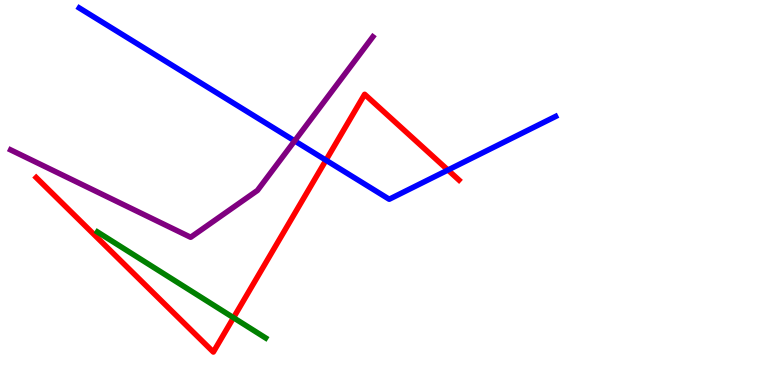[{'lines': ['blue', 'red'], 'intersections': [{'x': 4.21, 'y': 5.84}, {'x': 5.78, 'y': 5.58}]}, {'lines': ['green', 'red'], 'intersections': [{'x': 3.01, 'y': 1.75}]}, {'lines': ['purple', 'red'], 'intersections': []}, {'lines': ['blue', 'green'], 'intersections': []}, {'lines': ['blue', 'purple'], 'intersections': [{'x': 3.8, 'y': 6.34}]}, {'lines': ['green', 'purple'], 'intersections': []}]